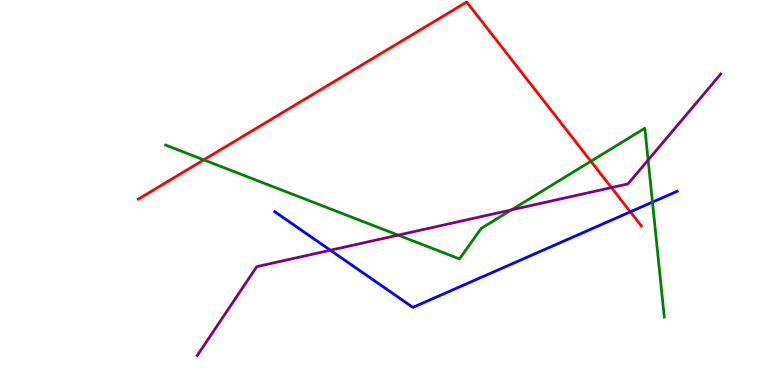[{'lines': ['blue', 'red'], 'intersections': [{'x': 8.13, 'y': 4.5}]}, {'lines': ['green', 'red'], 'intersections': [{'x': 2.63, 'y': 5.85}, {'x': 7.62, 'y': 5.81}]}, {'lines': ['purple', 'red'], 'intersections': [{'x': 7.89, 'y': 5.13}]}, {'lines': ['blue', 'green'], 'intersections': [{'x': 8.42, 'y': 4.75}]}, {'lines': ['blue', 'purple'], 'intersections': [{'x': 4.26, 'y': 3.5}]}, {'lines': ['green', 'purple'], 'intersections': [{'x': 5.14, 'y': 3.89}, {'x': 6.6, 'y': 4.55}, {'x': 8.36, 'y': 5.84}]}]